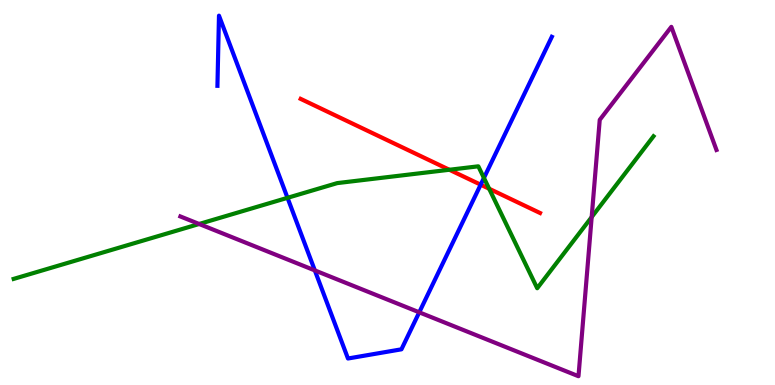[{'lines': ['blue', 'red'], 'intersections': [{'x': 6.2, 'y': 5.2}]}, {'lines': ['green', 'red'], 'intersections': [{'x': 5.8, 'y': 5.59}, {'x': 6.31, 'y': 5.1}]}, {'lines': ['purple', 'red'], 'intersections': []}, {'lines': ['blue', 'green'], 'intersections': [{'x': 3.71, 'y': 4.86}, {'x': 6.24, 'y': 5.38}]}, {'lines': ['blue', 'purple'], 'intersections': [{'x': 4.06, 'y': 2.98}, {'x': 5.41, 'y': 1.89}]}, {'lines': ['green', 'purple'], 'intersections': [{'x': 2.57, 'y': 4.18}, {'x': 7.63, 'y': 4.36}]}]